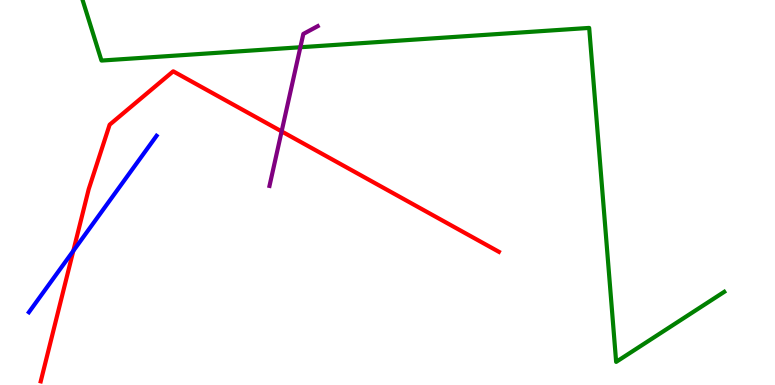[{'lines': ['blue', 'red'], 'intersections': [{'x': 0.946, 'y': 3.48}]}, {'lines': ['green', 'red'], 'intersections': []}, {'lines': ['purple', 'red'], 'intersections': [{'x': 3.63, 'y': 6.59}]}, {'lines': ['blue', 'green'], 'intersections': []}, {'lines': ['blue', 'purple'], 'intersections': []}, {'lines': ['green', 'purple'], 'intersections': [{'x': 3.88, 'y': 8.77}]}]